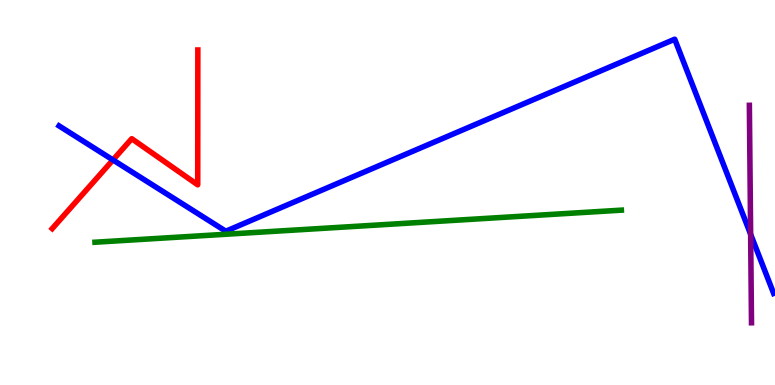[{'lines': ['blue', 'red'], 'intersections': [{'x': 1.46, 'y': 5.85}]}, {'lines': ['green', 'red'], 'intersections': []}, {'lines': ['purple', 'red'], 'intersections': []}, {'lines': ['blue', 'green'], 'intersections': []}, {'lines': ['blue', 'purple'], 'intersections': [{'x': 9.69, 'y': 3.91}]}, {'lines': ['green', 'purple'], 'intersections': []}]